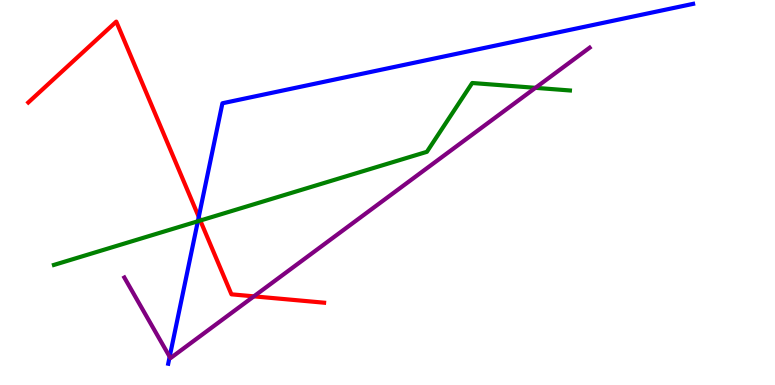[{'lines': ['blue', 'red'], 'intersections': [{'x': 2.56, 'y': 4.37}]}, {'lines': ['green', 'red'], 'intersections': [{'x': 2.58, 'y': 4.27}]}, {'lines': ['purple', 'red'], 'intersections': [{'x': 3.28, 'y': 2.3}]}, {'lines': ['blue', 'green'], 'intersections': [{'x': 2.55, 'y': 4.25}]}, {'lines': ['blue', 'purple'], 'intersections': [{'x': 2.19, 'y': 0.734}]}, {'lines': ['green', 'purple'], 'intersections': [{'x': 6.91, 'y': 7.72}]}]